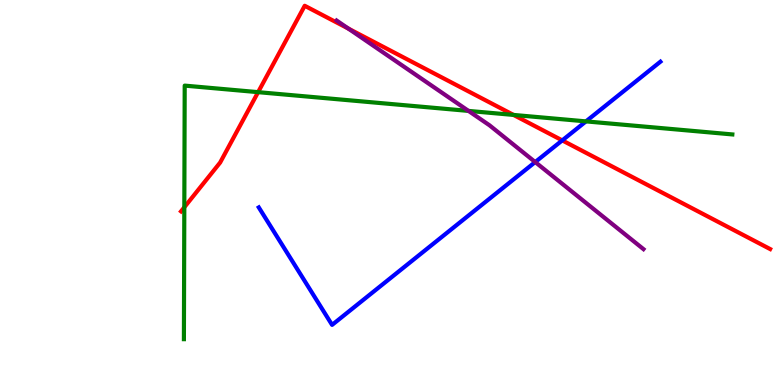[{'lines': ['blue', 'red'], 'intersections': [{'x': 7.25, 'y': 6.35}]}, {'lines': ['green', 'red'], 'intersections': [{'x': 2.38, 'y': 4.62}, {'x': 3.33, 'y': 7.61}, {'x': 6.63, 'y': 7.01}]}, {'lines': ['purple', 'red'], 'intersections': [{'x': 4.5, 'y': 9.26}]}, {'lines': ['blue', 'green'], 'intersections': [{'x': 7.56, 'y': 6.85}]}, {'lines': ['blue', 'purple'], 'intersections': [{'x': 6.91, 'y': 5.79}]}, {'lines': ['green', 'purple'], 'intersections': [{'x': 6.05, 'y': 7.12}]}]